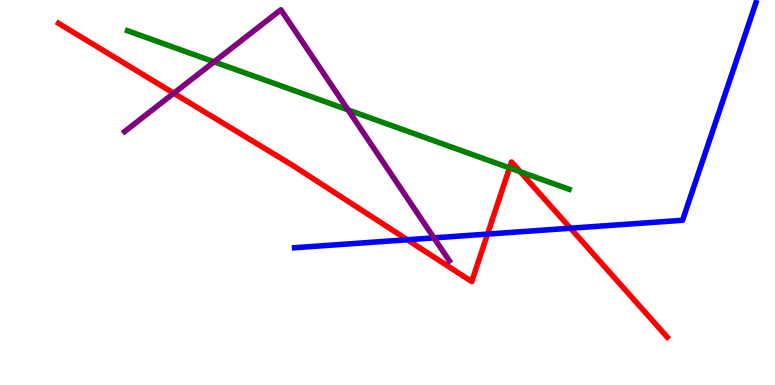[{'lines': ['blue', 'red'], 'intersections': [{'x': 5.26, 'y': 3.77}, {'x': 6.29, 'y': 3.92}, {'x': 7.36, 'y': 4.07}]}, {'lines': ['green', 'red'], 'intersections': [{'x': 6.57, 'y': 5.64}, {'x': 6.71, 'y': 5.54}]}, {'lines': ['purple', 'red'], 'intersections': [{'x': 2.24, 'y': 7.58}]}, {'lines': ['blue', 'green'], 'intersections': []}, {'lines': ['blue', 'purple'], 'intersections': [{'x': 5.6, 'y': 3.82}]}, {'lines': ['green', 'purple'], 'intersections': [{'x': 2.76, 'y': 8.39}, {'x': 4.49, 'y': 7.14}]}]